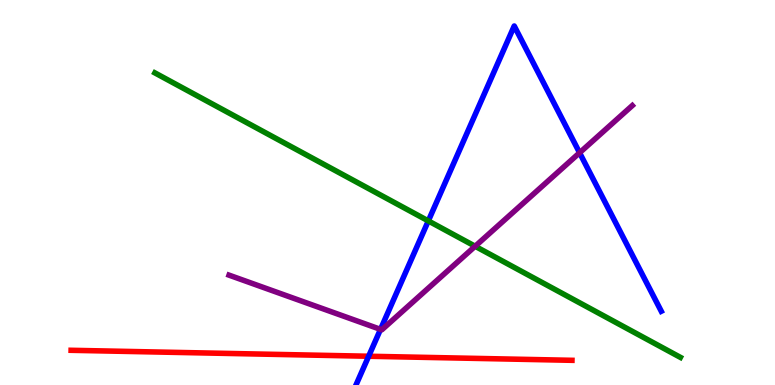[{'lines': ['blue', 'red'], 'intersections': [{'x': 4.76, 'y': 0.747}]}, {'lines': ['green', 'red'], 'intersections': []}, {'lines': ['purple', 'red'], 'intersections': []}, {'lines': ['blue', 'green'], 'intersections': [{'x': 5.53, 'y': 4.26}]}, {'lines': ['blue', 'purple'], 'intersections': [{'x': 4.91, 'y': 1.45}, {'x': 7.48, 'y': 6.03}]}, {'lines': ['green', 'purple'], 'intersections': [{'x': 6.13, 'y': 3.6}]}]